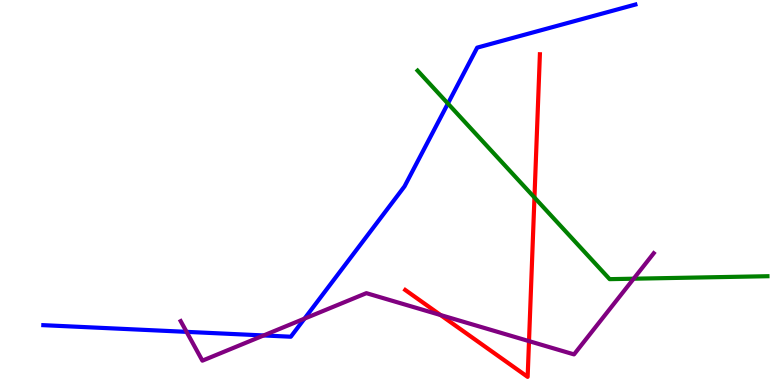[{'lines': ['blue', 'red'], 'intersections': []}, {'lines': ['green', 'red'], 'intersections': [{'x': 6.9, 'y': 4.87}]}, {'lines': ['purple', 'red'], 'intersections': [{'x': 5.68, 'y': 1.82}, {'x': 6.83, 'y': 1.14}]}, {'lines': ['blue', 'green'], 'intersections': [{'x': 5.78, 'y': 7.31}]}, {'lines': ['blue', 'purple'], 'intersections': [{'x': 2.41, 'y': 1.38}, {'x': 3.4, 'y': 1.29}, {'x': 3.93, 'y': 1.72}]}, {'lines': ['green', 'purple'], 'intersections': [{'x': 8.18, 'y': 2.76}]}]